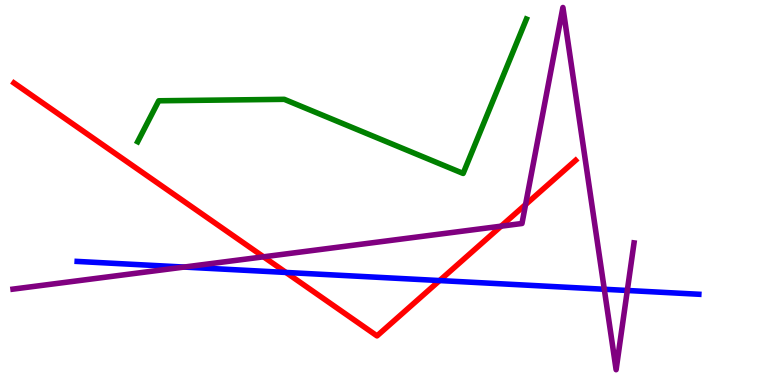[{'lines': ['blue', 'red'], 'intersections': [{'x': 3.69, 'y': 2.92}, {'x': 5.67, 'y': 2.71}]}, {'lines': ['green', 'red'], 'intersections': []}, {'lines': ['purple', 'red'], 'intersections': [{'x': 3.4, 'y': 3.33}, {'x': 6.47, 'y': 4.13}, {'x': 6.78, 'y': 4.69}]}, {'lines': ['blue', 'green'], 'intersections': []}, {'lines': ['blue', 'purple'], 'intersections': [{'x': 2.38, 'y': 3.06}, {'x': 7.8, 'y': 2.49}, {'x': 8.09, 'y': 2.46}]}, {'lines': ['green', 'purple'], 'intersections': []}]